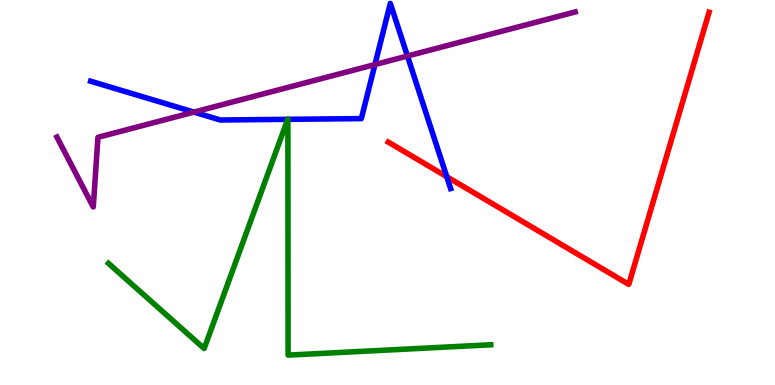[{'lines': ['blue', 'red'], 'intersections': [{'x': 5.76, 'y': 5.41}]}, {'lines': ['green', 'red'], 'intersections': []}, {'lines': ['purple', 'red'], 'intersections': []}, {'lines': ['blue', 'green'], 'intersections': [{'x': 3.71, 'y': 6.9}, {'x': 3.71, 'y': 6.9}]}, {'lines': ['blue', 'purple'], 'intersections': [{'x': 2.5, 'y': 7.09}, {'x': 4.84, 'y': 8.32}, {'x': 5.26, 'y': 8.54}]}, {'lines': ['green', 'purple'], 'intersections': []}]